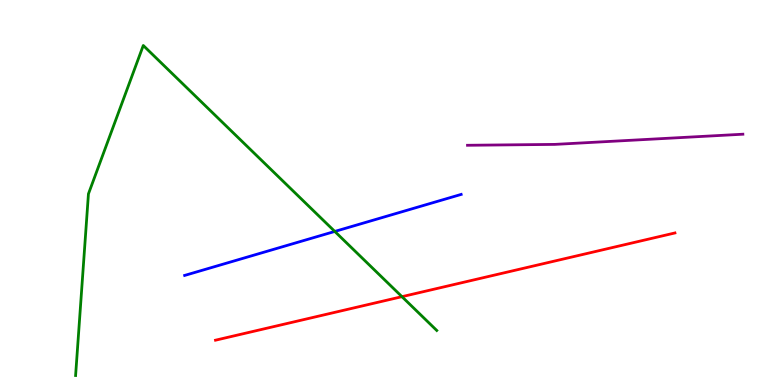[{'lines': ['blue', 'red'], 'intersections': []}, {'lines': ['green', 'red'], 'intersections': [{'x': 5.19, 'y': 2.29}]}, {'lines': ['purple', 'red'], 'intersections': []}, {'lines': ['blue', 'green'], 'intersections': [{'x': 4.32, 'y': 3.99}]}, {'lines': ['blue', 'purple'], 'intersections': []}, {'lines': ['green', 'purple'], 'intersections': []}]